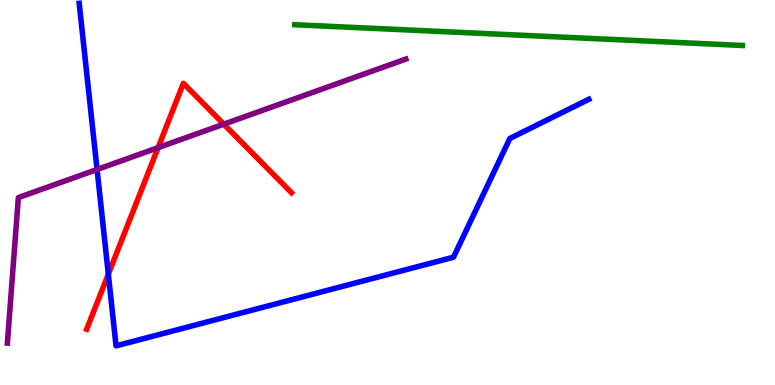[{'lines': ['blue', 'red'], 'intersections': [{'x': 1.4, 'y': 2.88}]}, {'lines': ['green', 'red'], 'intersections': []}, {'lines': ['purple', 'red'], 'intersections': [{'x': 2.04, 'y': 6.16}, {'x': 2.89, 'y': 6.77}]}, {'lines': ['blue', 'green'], 'intersections': []}, {'lines': ['blue', 'purple'], 'intersections': [{'x': 1.25, 'y': 5.6}]}, {'lines': ['green', 'purple'], 'intersections': []}]